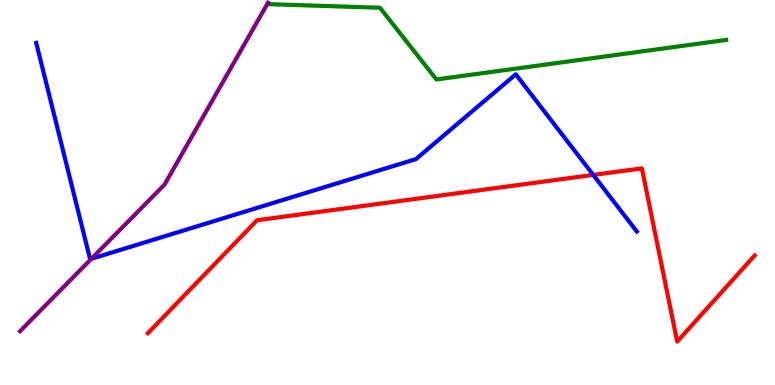[{'lines': ['blue', 'red'], 'intersections': [{'x': 7.65, 'y': 5.46}]}, {'lines': ['green', 'red'], 'intersections': []}, {'lines': ['purple', 'red'], 'intersections': []}, {'lines': ['blue', 'green'], 'intersections': []}, {'lines': ['blue', 'purple'], 'intersections': [{'x': 1.18, 'y': 3.28}]}, {'lines': ['green', 'purple'], 'intersections': []}]